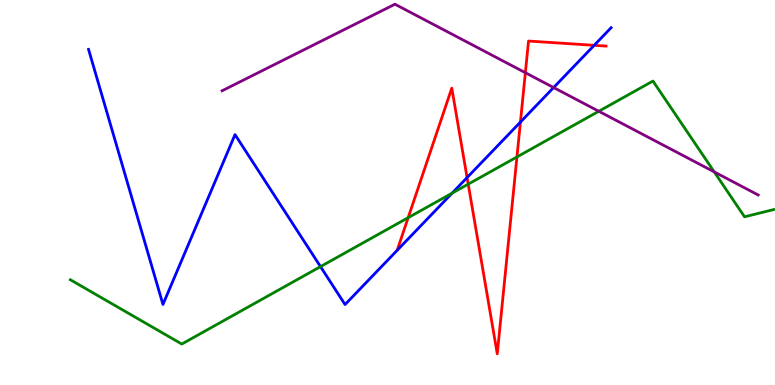[{'lines': ['blue', 'red'], 'intersections': [{'x': 6.03, 'y': 5.39}, {'x': 6.72, 'y': 6.83}, {'x': 7.67, 'y': 8.82}]}, {'lines': ['green', 'red'], 'intersections': [{'x': 5.27, 'y': 4.35}, {'x': 6.04, 'y': 5.22}, {'x': 6.67, 'y': 5.92}]}, {'lines': ['purple', 'red'], 'intersections': [{'x': 6.78, 'y': 8.11}]}, {'lines': ['blue', 'green'], 'intersections': [{'x': 4.14, 'y': 3.07}, {'x': 5.83, 'y': 4.98}]}, {'lines': ['blue', 'purple'], 'intersections': [{'x': 7.14, 'y': 7.73}]}, {'lines': ['green', 'purple'], 'intersections': [{'x': 7.73, 'y': 7.11}, {'x': 9.22, 'y': 5.54}]}]